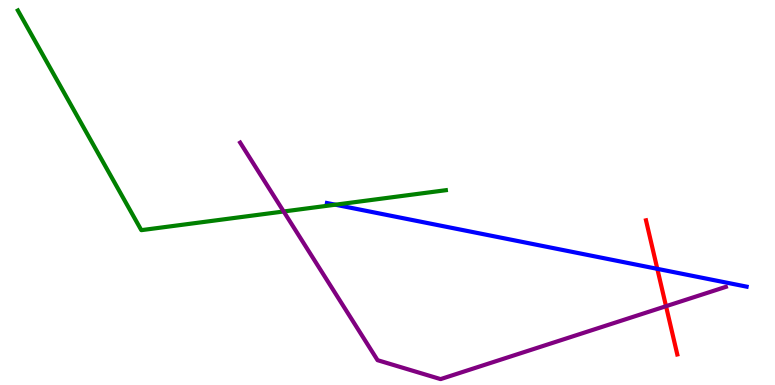[{'lines': ['blue', 'red'], 'intersections': [{'x': 8.48, 'y': 3.02}]}, {'lines': ['green', 'red'], 'intersections': []}, {'lines': ['purple', 'red'], 'intersections': [{'x': 8.59, 'y': 2.05}]}, {'lines': ['blue', 'green'], 'intersections': [{'x': 4.33, 'y': 4.68}]}, {'lines': ['blue', 'purple'], 'intersections': []}, {'lines': ['green', 'purple'], 'intersections': [{'x': 3.66, 'y': 4.51}]}]